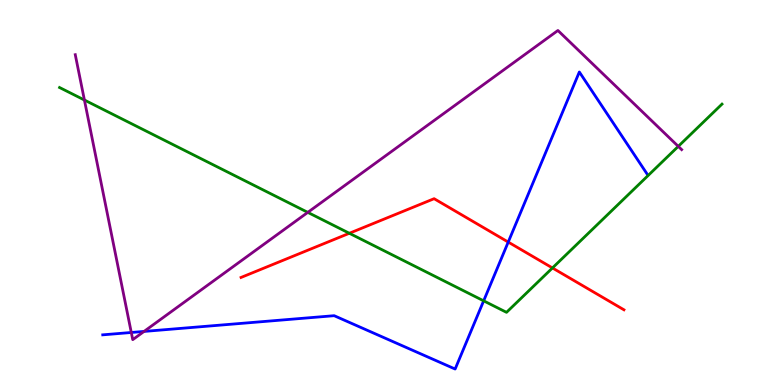[{'lines': ['blue', 'red'], 'intersections': [{'x': 6.56, 'y': 3.71}]}, {'lines': ['green', 'red'], 'intersections': [{'x': 4.51, 'y': 3.94}, {'x': 7.13, 'y': 3.04}]}, {'lines': ['purple', 'red'], 'intersections': []}, {'lines': ['blue', 'green'], 'intersections': [{'x': 6.24, 'y': 2.19}]}, {'lines': ['blue', 'purple'], 'intersections': [{'x': 1.69, 'y': 1.36}, {'x': 1.86, 'y': 1.39}]}, {'lines': ['green', 'purple'], 'intersections': [{'x': 1.09, 'y': 7.4}, {'x': 3.97, 'y': 4.48}, {'x': 8.75, 'y': 6.2}]}]